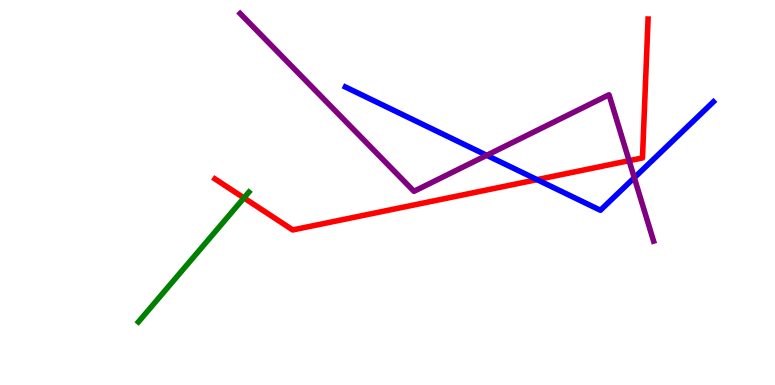[{'lines': ['blue', 'red'], 'intersections': [{'x': 6.93, 'y': 5.33}]}, {'lines': ['green', 'red'], 'intersections': [{'x': 3.15, 'y': 4.86}]}, {'lines': ['purple', 'red'], 'intersections': [{'x': 8.12, 'y': 5.83}]}, {'lines': ['blue', 'green'], 'intersections': []}, {'lines': ['blue', 'purple'], 'intersections': [{'x': 6.28, 'y': 5.97}, {'x': 8.18, 'y': 5.38}]}, {'lines': ['green', 'purple'], 'intersections': []}]